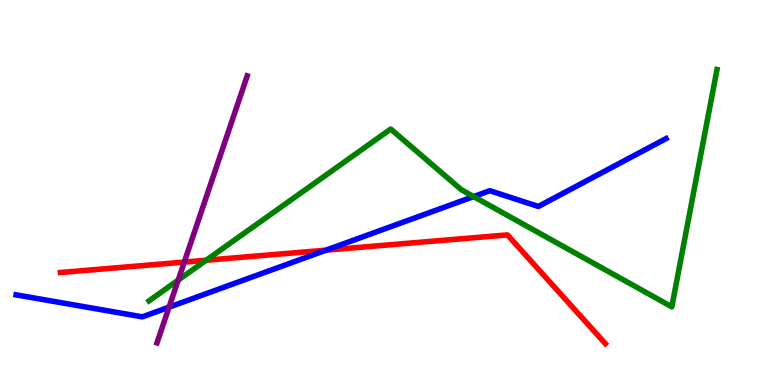[{'lines': ['blue', 'red'], 'intersections': [{'x': 4.21, 'y': 3.5}]}, {'lines': ['green', 'red'], 'intersections': [{'x': 2.66, 'y': 3.24}]}, {'lines': ['purple', 'red'], 'intersections': [{'x': 2.38, 'y': 3.19}]}, {'lines': ['blue', 'green'], 'intersections': [{'x': 6.11, 'y': 4.89}]}, {'lines': ['blue', 'purple'], 'intersections': [{'x': 2.18, 'y': 2.02}]}, {'lines': ['green', 'purple'], 'intersections': [{'x': 2.3, 'y': 2.72}]}]